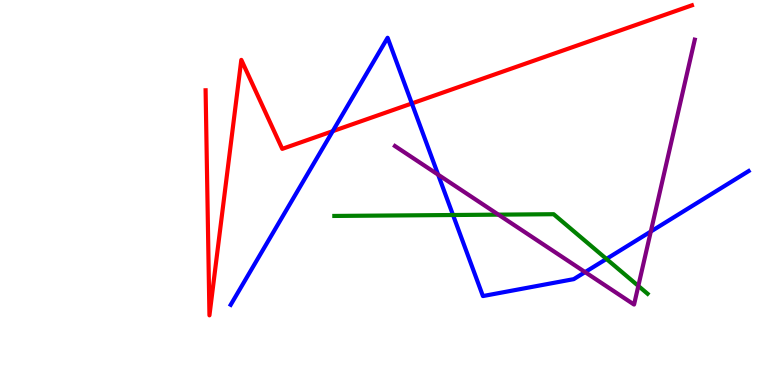[{'lines': ['blue', 'red'], 'intersections': [{'x': 4.29, 'y': 6.59}, {'x': 5.31, 'y': 7.31}]}, {'lines': ['green', 'red'], 'intersections': []}, {'lines': ['purple', 'red'], 'intersections': []}, {'lines': ['blue', 'green'], 'intersections': [{'x': 5.85, 'y': 4.42}, {'x': 7.83, 'y': 3.27}]}, {'lines': ['blue', 'purple'], 'intersections': [{'x': 5.65, 'y': 5.46}, {'x': 7.55, 'y': 2.93}, {'x': 8.4, 'y': 3.99}]}, {'lines': ['green', 'purple'], 'intersections': [{'x': 6.43, 'y': 4.42}, {'x': 8.24, 'y': 2.57}]}]